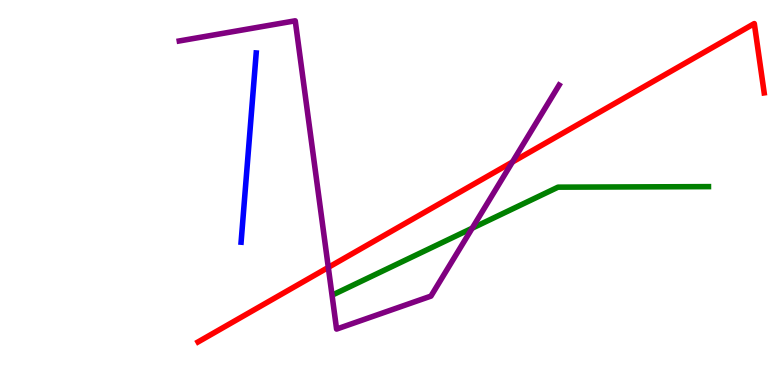[{'lines': ['blue', 'red'], 'intersections': []}, {'lines': ['green', 'red'], 'intersections': []}, {'lines': ['purple', 'red'], 'intersections': [{'x': 4.24, 'y': 3.05}, {'x': 6.61, 'y': 5.79}]}, {'lines': ['blue', 'green'], 'intersections': []}, {'lines': ['blue', 'purple'], 'intersections': []}, {'lines': ['green', 'purple'], 'intersections': [{'x': 6.09, 'y': 4.07}]}]